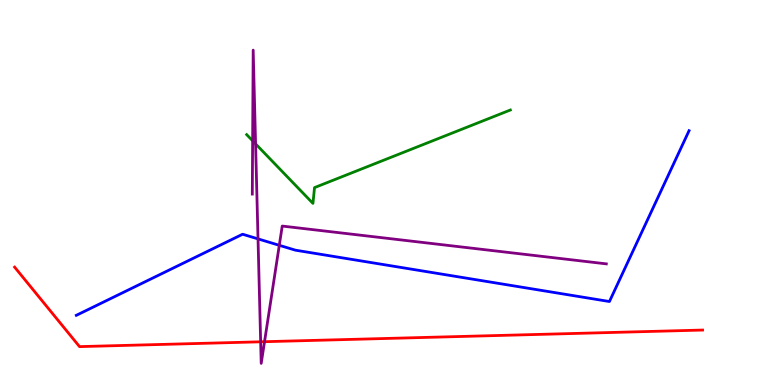[{'lines': ['blue', 'red'], 'intersections': []}, {'lines': ['green', 'red'], 'intersections': []}, {'lines': ['purple', 'red'], 'intersections': [{'x': 3.36, 'y': 1.12}, {'x': 3.41, 'y': 1.12}]}, {'lines': ['blue', 'green'], 'intersections': []}, {'lines': ['blue', 'purple'], 'intersections': [{'x': 3.33, 'y': 3.8}, {'x': 3.6, 'y': 3.63}]}, {'lines': ['green', 'purple'], 'intersections': [{'x': 3.26, 'y': 6.34}, {'x': 3.3, 'y': 6.26}]}]